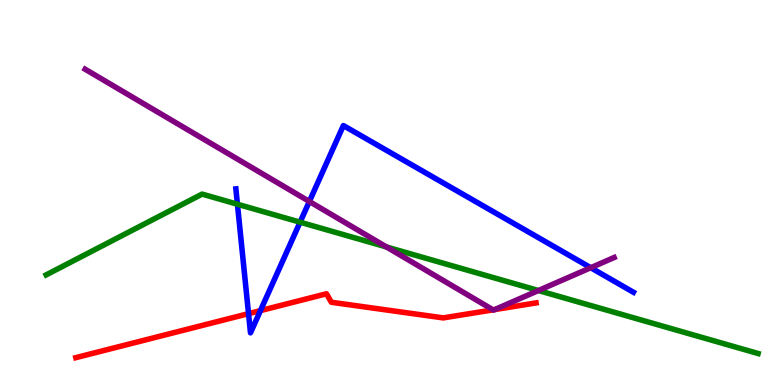[{'lines': ['blue', 'red'], 'intersections': [{'x': 3.21, 'y': 1.85}, {'x': 3.36, 'y': 1.93}]}, {'lines': ['green', 'red'], 'intersections': []}, {'lines': ['purple', 'red'], 'intersections': [{'x': 6.36, 'y': 1.95}, {'x': 6.38, 'y': 1.96}]}, {'lines': ['blue', 'green'], 'intersections': [{'x': 3.06, 'y': 4.7}, {'x': 3.87, 'y': 4.23}]}, {'lines': ['blue', 'purple'], 'intersections': [{'x': 3.99, 'y': 4.77}, {'x': 7.62, 'y': 3.05}]}, {'lines': ['green', 'purple'], 'intersections': [{'x': 4.99, 'y': 3.59}, {'x': 6.95, 'y': 2.45}]}]